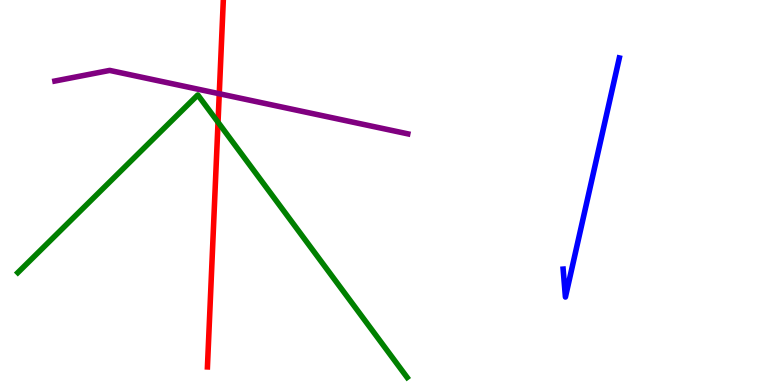[{'lines': ['blue', 'red'], 'intersections': []}, {'lines': ['green', 'red'], 'intersections': [{'x': 2.81, 'y': 6.83}]}, {'lines': ['purple', 'red'], 'intersections': [{'x': 2.83, 'y': 7.57}]}, {'lines': ['blue', 'green'], 'intersections': []}, {'lines': ['blue', 'purple'], 'intersections': []}, {'lines': ['green', 'purple'], 'intersections': []}]